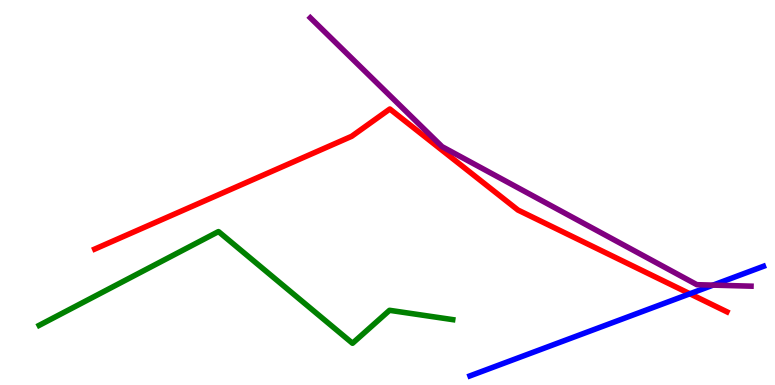[{'lines': ['blue', 'red'], 'intersections': [{'x': 8.9, 'y': 2.37}]}, {'lines': ['green', 'red'], 'intersections': []}, {'lines': ['purple', 'red'], 'intersections': []}, {'lines': ['blue', 'green'], 'intersections': []}, {'lines': ['blue', 'purple'], 'intersections': [{'x': 9.2, 'y': 2.59}]}, {'lines': ['green', 'purple'], 'intersections': []}]